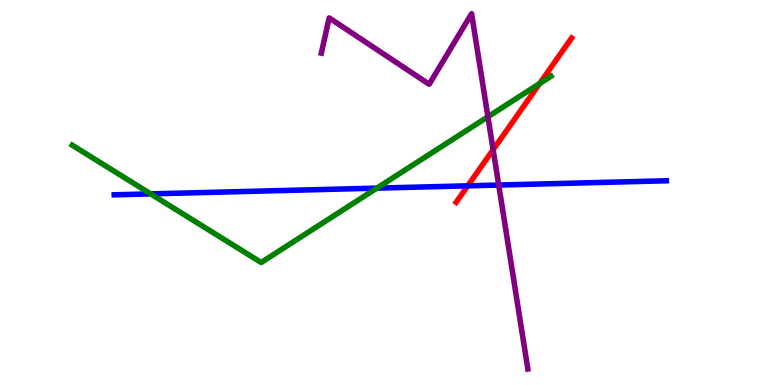[{'lines': ['blue', 'red'], 'intersections': [{'x': 6.04, 'y': 5.17}]}, {'lines': ['green', 'red'], 'intersections': [{'x': 6.96, 'y': 7.83}]}, {'lines': ['purple', 'red'], 'intersections': [{'x': 6.36, 'y': 6.11}]}, {'lines': ['blue', 'green'], 'intersections': [{'x': 1.94, 'y': 4.96}, {'x': 4.86, 'y': 5.11}]}, {'lines': ['blue', 'purple'], 'intersections': [{'x': 6.44, 'y': 5.19}]}, {'lines': ['green', 'purple'], 'intersections': [{'x': 6.3, 'y': 6.97}]}]